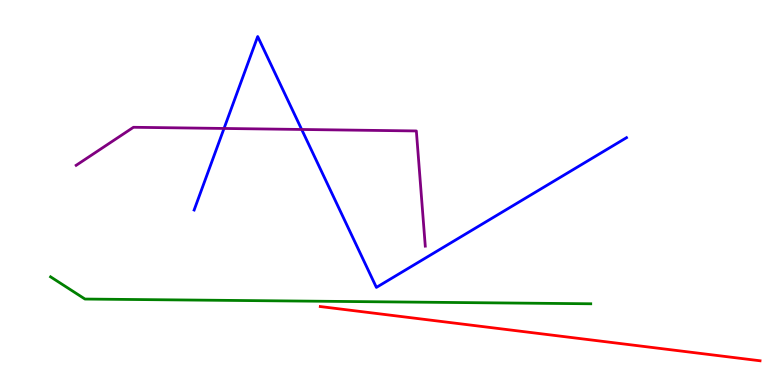[{'lines': ['blue', 'red'], 'intersections': []}, {'lines': ['green', 'red'], 'intersections': []}, {'lines': ['purple', 'red'], 'intersections': []}, {'lines': ['blue', 'green'], 'intersections': []}, {'lines': ['blue', 'purple'], 'intersections': [{'x': 2.89, 'y': 6.66}, {'x': 3.89, 'y': 6.64}]}, {'lines': ['green', 'purple'], 'intersections': []}]